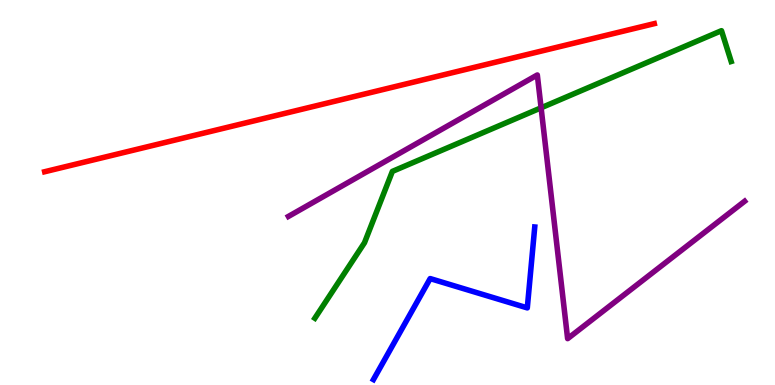[{'lines': ['blue', 'red'], 'intersections': []}, {'lines': ['green', 'red'], 'intersections': []}, {'lines': ['purple', 'red'], 'intersections': []}, {'lines': ['blue', 'green'], 'intersections': []}, {'lines': ['blue', 'purple'], 'intersections': []}, {'lines': ['green', 'purple'], 'intersections': [{'x': 6.98, 'y': 7.2}]}]